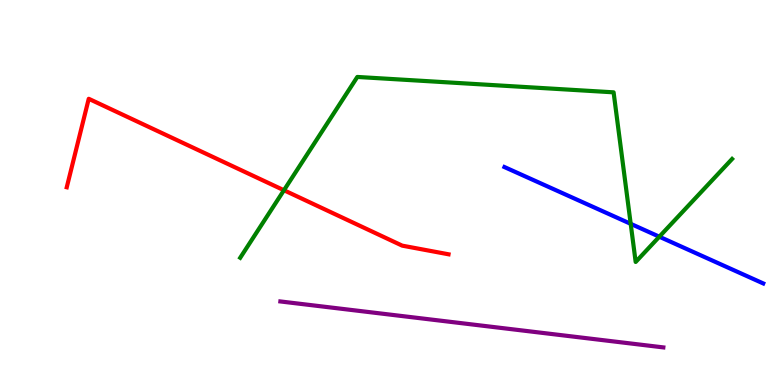[{'lines': ['blue', 'red'], 'intersections': []}, {'lines': ['green', 'red'], 'intersections': [{'x': 3.66, 'y': 5.06}]}, {'lines': ['purple', 'red'], 'intersections': []}, {'lines': ['blue', 'green'], 'intersections': [{'x': 8.14, 'y': 4.19}, {'x': 8.51, 'y': 3.85}]}, {'lines': ['blue', 'purple'], 'intersections': []}, {'lines': ['green', 'purple'], 'intersections': []}]